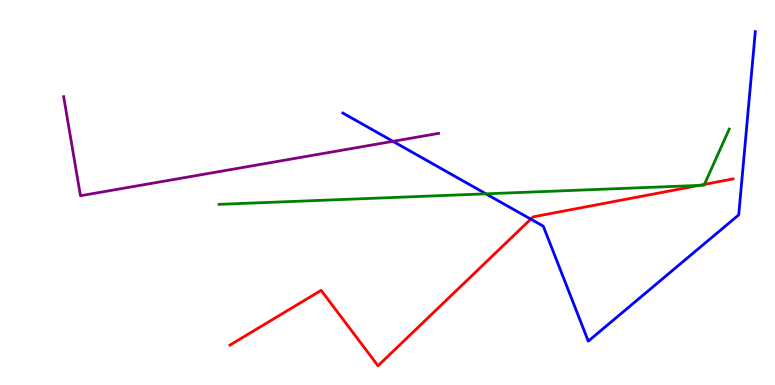[{'lines': ['blue', 'red'], 'intersections': [{'x': 6.85, 'y': 4.31}]}, {'lines': ['green', 'red'], 'intersections': [{'x': 9.02, 'y': 5.18}, {'x': 9.09, 'y': 5.21}]}, {'lines': ['purple', 'red'], 'intersections': []}, {'lines': ['blue', 'green'], 'intersections': [{'x': 6.27, 'y': 4.97}]}, {'lines': ['blue', 'purple'], 'intersections': [{'x': 5.07, 'y': 6.33}]}, {'lines': ['green', 'purple'], 'intersections': []}]